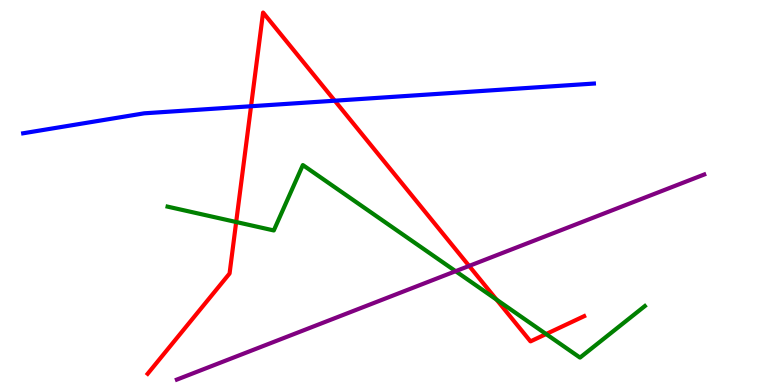[{'lines': ['blue', 'red'], 'intersections': [{'x': 3.24, 'y': 7.24}, {'x': 4.32, 'y': 7.38}]}, {'lines': ['green', 'red'], 'intersections': [{'x': 3.05, 'y': 4.23}, {'x': 6.41, 'y': 2.22}, {'x': 7.05, 'y': 1.32}]}, {'lines': ['purple', 'red'], 'intersections': [{'x': 6.05, 'y': 3.09}]}, {'lines': ['blue', 'green'], 'intersections': []}, {'lines': ['blue', 'purple'], 'intersections': []}, {'lines': ['green', 'purple'], 'intersections': [{'x': 5.88, 'y': 2.96}]}]